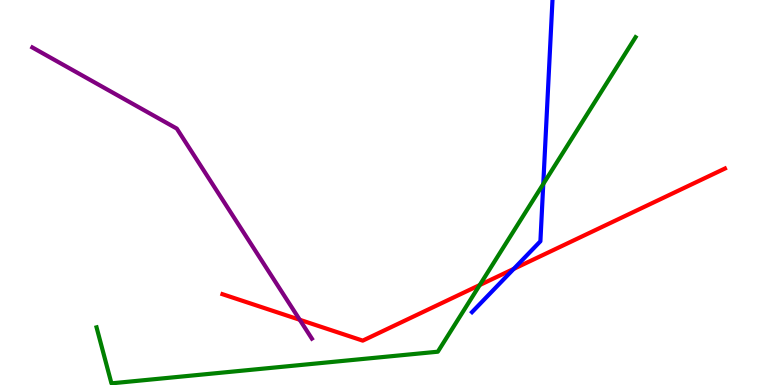[{'lines': ['blue', 'red'], 'intersections': [{'x': 6.63, 'y': 3.02}]}, {'lines': ['green', 'red'], 'intersections': [{'x': 6.19, 'y': 2.6}]}, {'lines': ['purple', 'red'], 'intersections': [{'x': 3.87, 'y': 1.69}]}, {'lines': ['blue', 'green'], 'intersections': [{'x': 7.01, 'y': 5.22}]}, {'lines': ['blue', 'purple'], 'intersections': []}, {'lines': ['green', 'purple'], 'intersections': []}]